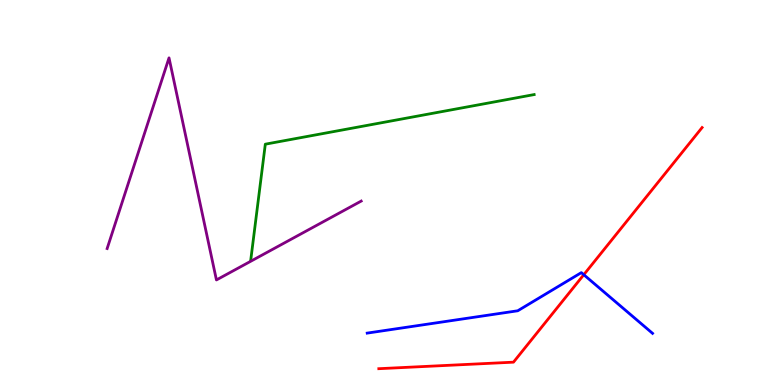[{'lines': ['blue', 'red'], 'intersections': [{'x': 7.53, 'y': 2.86}]}, {'lines': ['green', 'red'], 'intersections': []}, {'lines': ['purple', 'red'], 'intersections': []}, {'lines': ['blue', 'green'], 'intersections': []}, {'lines': ['blue', 'purple'], 'intersections': []}, {'lines': ['green', 'purple'], 'intersections': []}]